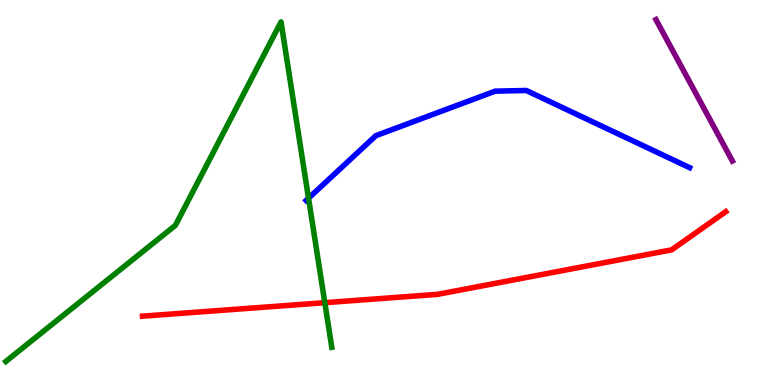[{'lines': ['blue', 'red'], 'intersections': []}, {'lines': ['green', 'red'], 'intersections': [{'x': 4.19, 'y': 2.14}]}, {'lines': ['purple', 'red'], 'intersections': []}, {'lines': ['blue', 'green'], 'intersections': [{'x': 3.98, 'y': 4.85}]}, {'lines': ['blue', 'purple'], 'intersections': []}, {'lines': ['green', 'purple'], 'intersections': []}]